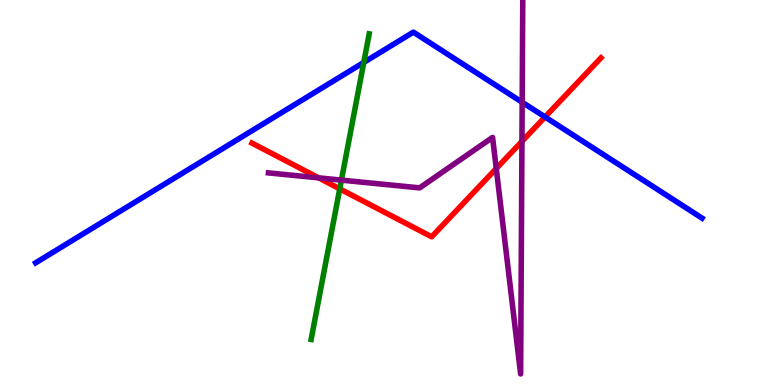[{'lines': ['blue', 'red'], 'intersections': [{'x': 7.03, 'y': 6.96}]}, {'lines': ['green', 'red'], 'intersections': [{'x': 4.38, 'y': 5.09}]}, {'lines': ['purple', 'red'], 'intersections': [{'x': 4.11, 'y': 5.38}, {'x': 6.4, 'y': 5.62}, {'x': 6.73, 'y': 6.33}]}, {'lines': ['blue', 'green'], 'intersections': [{'x': 4.69, 'y': 8.38}]}, {'lines': ['blue', 'purple'], 'intersections': [{'x': 6.74, 'y': 7.34}]}, {'lines': ['green', 'purple'], 'intersections': [{'x': 4.41, 'y': 5.32}]}]